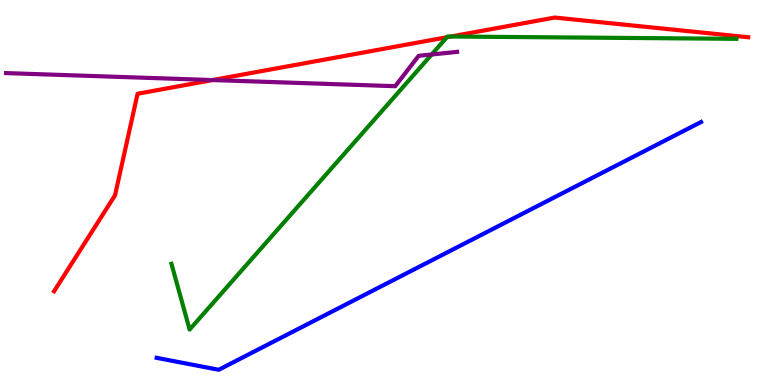[{'lines': ['blue', 'red'], 'intersections': []}, {'lines': ['green', 'red'], 'intersections': [{'x': 5.77, 'y': 9.03}, {'x': 5.82, 'y': 9.05}]}, {'lines': ['purple', 'red'], 'intersections': [{'x': 2.74, 'y': 7.92}]}, {'lines': ['blue', 'green'], 'intersections': []}, {'lines': ['blue', 'purple'], 'intersections': []}, {'lines': ['green', 'purple'], 'intersections': [{'x': 5.57, 'y': 8.58}]}]